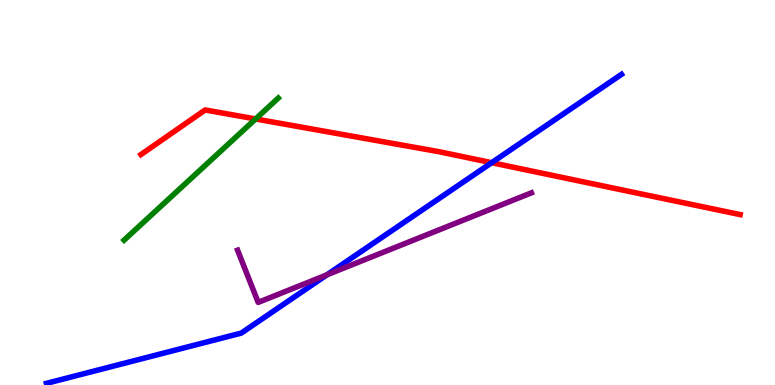[{'lines': ['blue', 'red'], 'intersections': [{'x': 6.34, 'y': 5.77}]}, {'lines': ['green', 'red'], 'intersections': [{'x': 3.3, 'y': 6.91}]}, {'lines': ['purple', 'red'], 'intersections': []}, {'lines': ['blue', 'green'], 'intersections': []}, {'lines': ['blue', 'purple'], 'intersections': [{'x': 4.22, 'y': 2.86}]}, {'lines': ['green', 'purple'], 'intersections': []}]